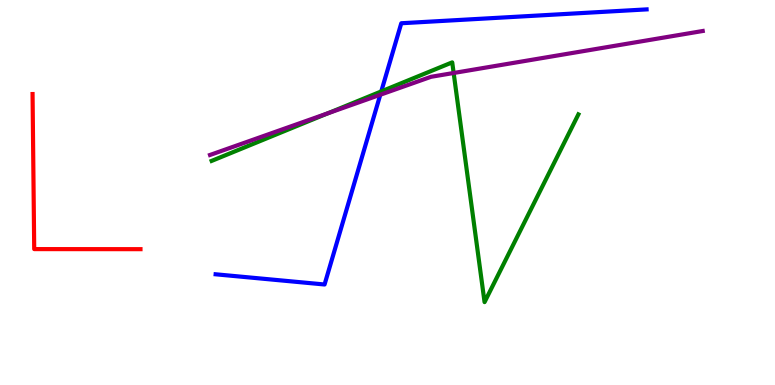[{'lines': ['blue', 'red'], 'intersections': []}, {'lines': ['green', 'red'], 'intersections': []}, {'lines': ['purple', 'red'], 'intersections': []}, {'lines': ['blue', 'green'], 'intersections': [{'x': 4.92, 'y': 7.63}]}, {'lines': ['blue', 'purple'], 'intersections': [{'x': 4.91, 'y': 7.54}]}, {'lines': ['green', 'purple'], 'intersections': [{'x': 4.23, 'y': 7.06}, {'x': 5.85, 'y': 8.1}]}]